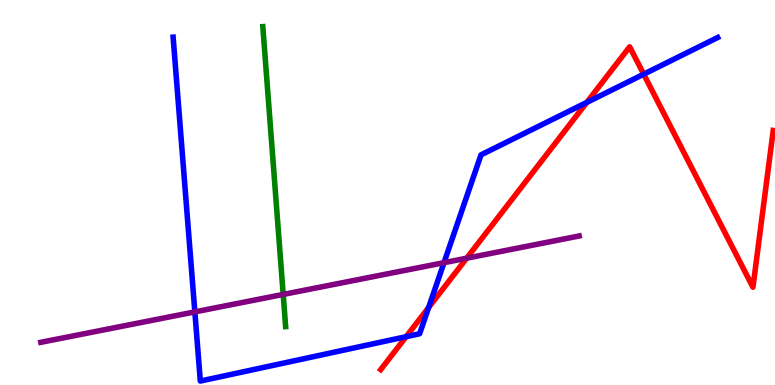[{'lines': ['blue', 'red'], 'intersections': [{'x': 5.24, 'y': 1.26}, {'x': 5.53, 'y': 2.01}, {'x': 7.57, 'y': 7.34}, {'x': 8.31, 'y': 8.07}]}, {'lines': ['green', 'red'], 'intersections': []}, {'lines': ['purple', 'red'], 'intersections': [{'x': 6.02, 'y': 3.29}]}, {'lines': ['blue', 'green'], 'intersections': []}, {'lines': ['blue', 'purple'], 'intersections': [{'x': 2.51, 'y': 1.9}, {'x': 5.73, 'y': 3.18}]}, {'lines': ['green', 'purple'], 'intersections': [{'x': 3.65, 'y': 2.35}]}]